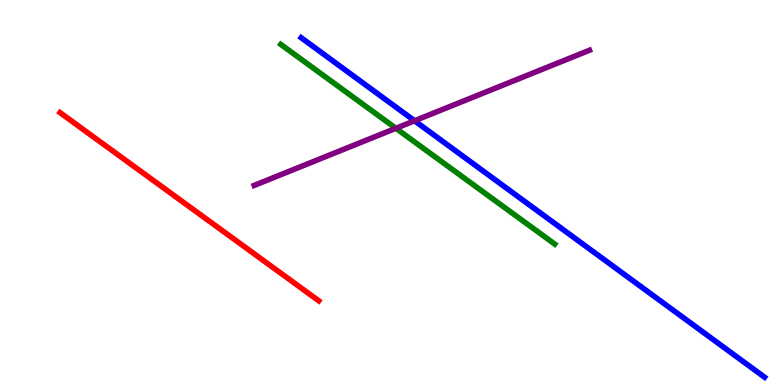[{'lines': ['blue', 'red'], 'intersections': []}, {'lines': ['green', 'red'], 'intersections': []}, {'lines': ['purple', 'red'], 'intersections': []}, {'lines': ['blue', 'green'], 'intersections': []}, {'lines': ['blue', 'purple'], 'intersections': [{'x': 5.35, 'y': 6.86}]}, {'lines': ['green', 'purple'], 'intersections': [{'x': 5.11, 'y': 6.67}]}]